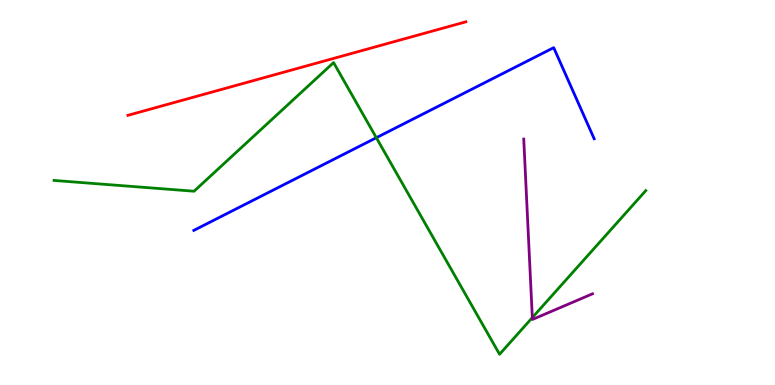[{'lines': ['blue', 'red'], 'intersections': []}, {'lines': ['green', 'red'], 'intersections': []}, {'lines': ['purple', 'red'], 'intersections': []}, {'lines': ['blue', 'green'], 'intersections': [{'x': 4.86, 'y': 6.42}]}, {'lines': ['blue', 'purple'], 'intersections': []}, {'lines': ['green', 'purple'], 'intersections': [{'x': 6.87, 'y': 1.75}]}]